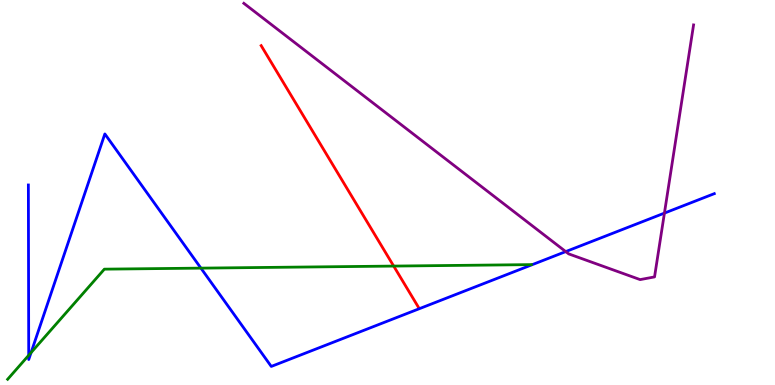[{'lines': ['blue', 'red'], 'intersections': []}, {'lines': ['green', 'red'], 'intersections': [{'x': 5.08, 'y': 3.09}]}, {'lines': ['purple', 'red'], 'intersections': []}, {'lines': ['blue', 'green'], 'intersections': [{'x': 0.371, 'y': 0.772}, {'x': 0.401, 'y': 0.841}, {'x': 2.59, 'y': 3.04}]}, {'lines': ['blue', 'purple'], 'intersections': [{'x': 7.3, 'y': 3.47}, {'x': 8.57, 'y': 4.46}]}, {'lines': ['green', 'purple'], 'intersections': []}]